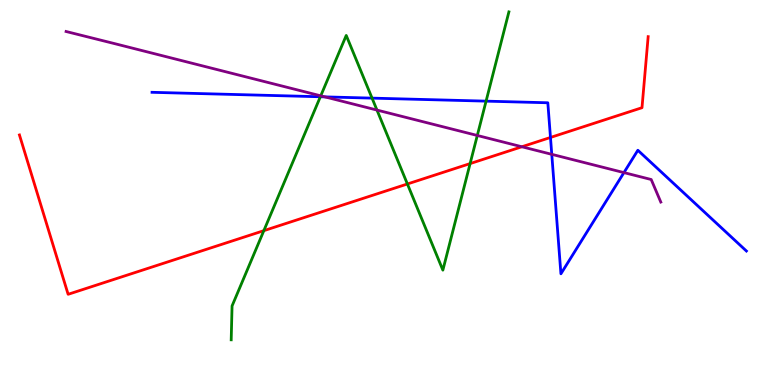[{'lines': ['blue', 'red'], 'intersections': [{'x': 7.1, 'y': 6.43}]}, {'lines': ['green', 'red'], 'intersections': [{'x': 3.4, 'y': 4.01}, {'x': 5.26, 'y': 5.22}, {'x': 6.07, 'y': 5.75}]}, {'lines': ['purple', 'red'], 'intersections': [{'x': 6.73, 'y': 6.19}]}, {'lines': ['blue', 'green'], 'intersections': [{'x': 4.13, 'y': 7.49}, {'x': 4.8, 'y': 7.45}, {'x': 6.27, 'y': 7.37}]}, {'lines': ['blue', 'purple'], 'intersections': [{'x': 4.19, 'y': 7.48}, {'x': 7.12, 'y': 5.99}, {'x': 8.05, 'y': 5.52}]}, {'lines': ['green', 'purple'], 'intersections': [{'x': 4.14, 'y': 7.51}, {'x': 4.86, 'y': 7.14}, {'x': 6.16, 'y': 6.48}]}]